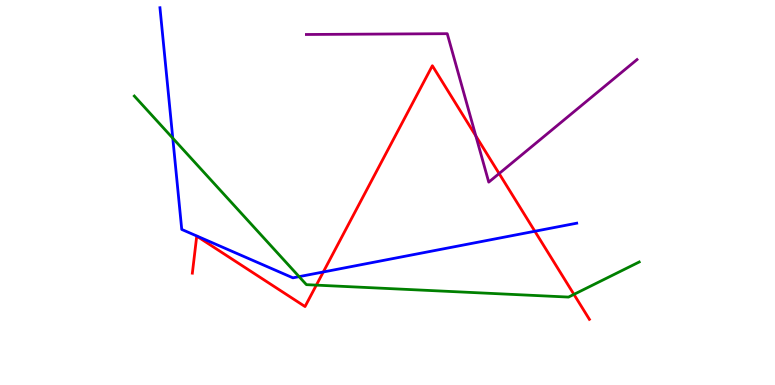[{'lines': ['blue', 'red'], 'intersections': [{'x': 4.17, 'y': 2.94}, {'x': 6.9, 'y': 3.99}]}, {'lines': ['green', 'red'], 'intersections': [{'x': 4.08, 'y': 2.59}, {'x': 7.41, 'y': 2.35}]}, {'lines': ['purple', 'red'], 'intersections': [{'x': 6.14, 'y': 6.47}, {'x': 6.44, 'y': 5.49}]}, {'lines': ['blue', 'green'], 'intersections': [{'x': 2.23, 'y': 6.41}, {'x': 3.86, 'y': 2.81}]}, {'lines': ['blue', 'purple'], 'intersections': []}, {'lines': ['green', 'purple'], 'intersections': []}]